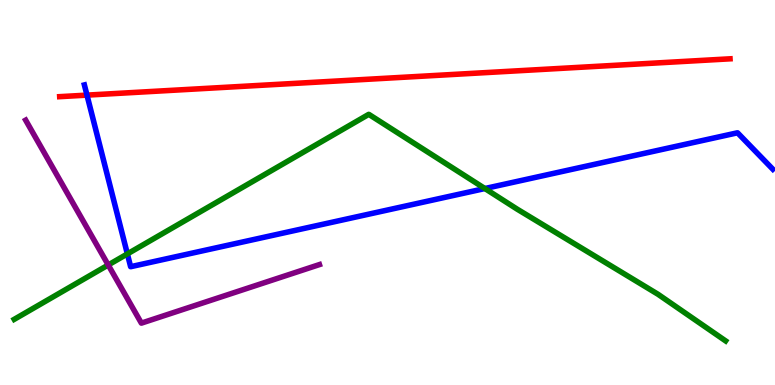[{'lines': ['blue', 'red'], 'intersections': [{'x': 1.12, 'y': 7.53}]}, {'lines': ['green', 'red'], 'intersections': []}, {'lines': ['purple', 'red'], 'intersections': []}, {'lines': ['blue', 'green'], 'intersections': [{'x': 1.64, 'y': 3.4}, {'x': 6.26, 'y': 5.1}]}, {'lines': ['blue', 'purple'], 'intersections': []}, {'lines': ['green', 'purple'], 'intersections': [{'x': 1.4, 'y': 3.12}]}]